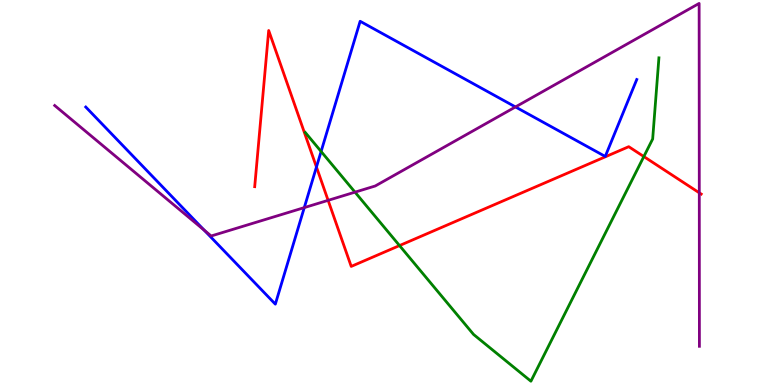[{'lines': ['blue', 'red'], 'intersections': [{'x': 4.08, 'y': 5.66}]}, {'lines': ['green', 'red'], 'intersections': [{'x': 5.16, 'y': 3.62}, {'x': 8.31, 'y': 5.93}]}, {'lines': ['purple', 'red'], 'intersections': [{'x': 4.23, 'y': 4.8}, {'x': 9.02, 'y': 4.99}]}, {'lines': ['blue', 'green'], 'intersections': [{'x': 4.14, 'y': 6.07}]}, {'lines': ['blue', 'purple'], 'intersections': [{'x': 2.63, 'y': 4.02}, {'x': 3.93, 'y': 4.61}, {'x': 6.65, 'y': 7.22}]}, {'lines': ['green', 'purple'], 'intersections': [{'x': 4.58, 'y': 5.01}]}]